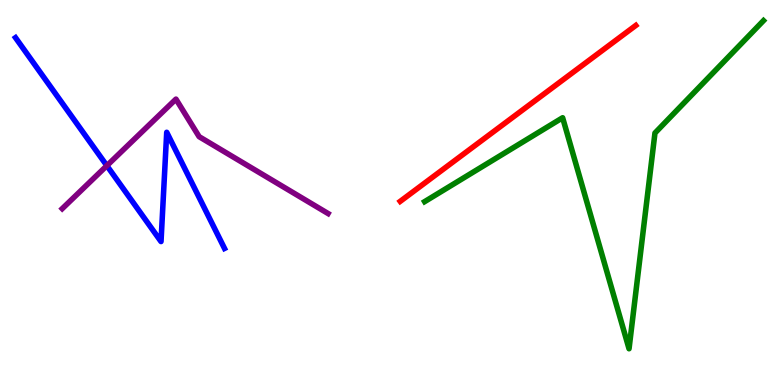[{'lines': ['blue', 'red'], 'intersections': []}, {'lines': ['green', 'red'], 'intersections': []}, {'lines': ['purple', 'red'], 'intersections': []}, {'lines': ['blue', 'green'], 'intersections': []}, {'lines': ['blue', 'purple'], 'intersections': [{'x': 1.38, 'y': 5.7}]}, {'lines': ['green', 'purple'], 'intersections': []}]